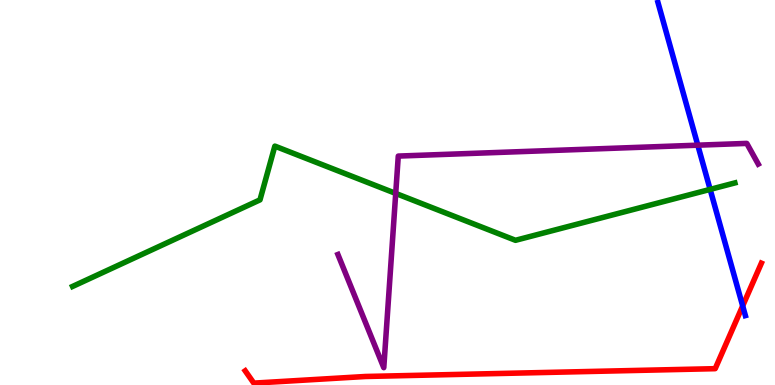[{'lines': ['blue', 'red'], 'intersections': [{'x': 9.58, 'y': 2.05}]}, {'lines': ['green', 'red'], 'intersections': []}, {'lines': ['purple', 'red'], 'intersections': []}, {'lines': ['blue', 'green'], 'intersections': [{'x': 9.16, 'y': 5.08}]}, {'lines': ['blue', 'purple'], 'intersections': [{'x': 9.0, 'y': 6.23}]}, {'lines': ['green', 'purple'], 'intersections': [{'x': 5.11, 'y': 4.98}]}]